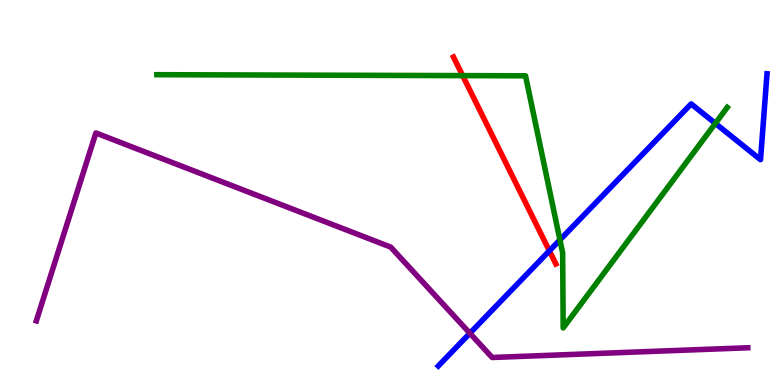[{'lines': ['blue', 'red'], 'intersections': [{'x': 7.09, 'y': 3.48}]}, {'lines': ['green', 'red'], 'intersections': [{'x': 5.97, 'y': 8.04}]}, {'lines': ['purple', 'red'], 'intersections': []}, {'lines': ['blue', 'green'], 'intersections': [{'x': 7.22, 'y': 3.77}, {'x': 9.23, 'y': 6.8}]}, {'lines': ['blue', 'purple'], 'intersections': [{'x': 6.06, 'y': 1.34}]}, {'lines': ['green', 'purple'], 'intersections': []}]